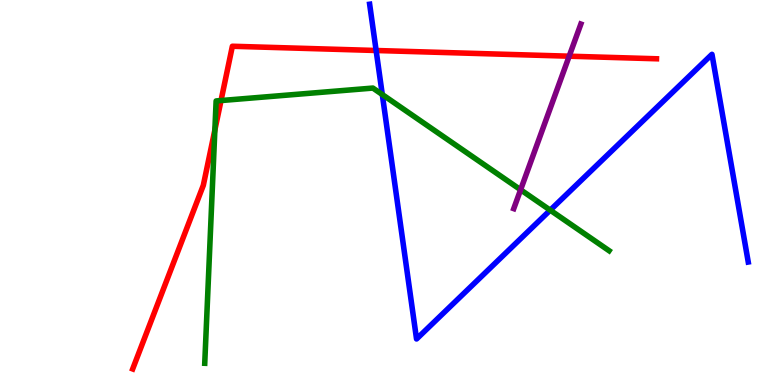[{'lines': ['blue', 'red'], 'intersections': [{'x': 4.85, 'y': 8.69}]}, {'lines': ['green', 'red'], 'intersections': [{'x': 2.77, 'y': 6.62}, {'x': 2.85, 'y': 7.39}]}, {'lines': ['purple', 'red'], 'intersections': [{'x': 7.34, 'y': 8.54}]}, {'lines': ['blue', 'green'], 'intersections': [{'x': 4.93, 'y': 7.54}, {'x': 7.1, 'y': 4.54}]}, {'lines': ['blue', 'purple'], 'intersections': []}, {'lines': ['green', 'purple'], 'intersections': [{'x': 6.72, 'y': 5.07}]}]